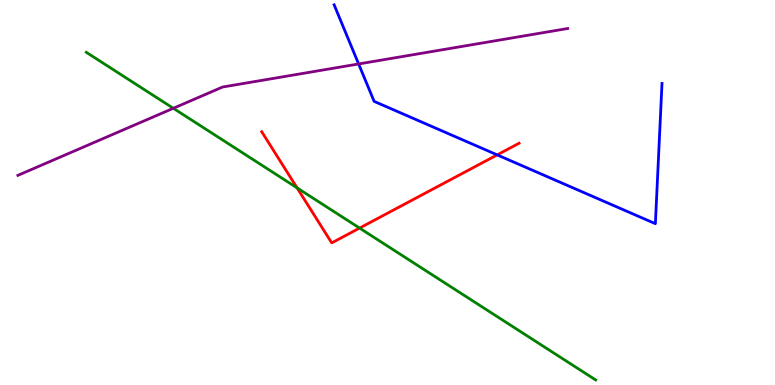[{'lines': ['blue', 'red'], 'intersections': [{'x': 6.42, 'y': 5.98}]}, {'lines': ['green', 'red'], 'intersections': [{'x': 3.83, 'y': 5.12}, {'x': 4.64, 'y': 4.08}]}, {'lines': ['purple', 'red'], 'intersections': []}, {'lines': ['blue', 'green'], 'intersections': []}, {'lines': ['blue', 'purple'], 'intersections': [{'x': 4.63, 'y': 8.34}]}, {'lines': ['green', 'purple'], 'intersections': [{'x': 2.24, 'y': 7.19}]}]